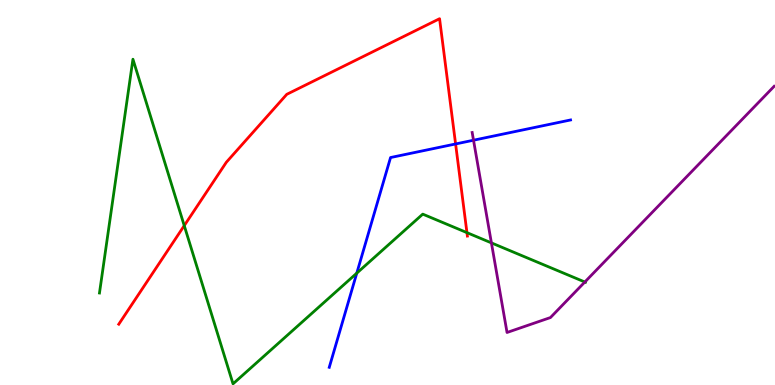[{'lines': ['blue', 'red'], 'intersections': [{'x': 5.88, 'y': 6.26}]}, {'lines': ['green', 'red'], 'intersections': [{'x': 2.38, 'y': 4.14}, {'x': 6.03, 'y': 3.96}]}, {'lines': ['purple', 'red'], 'intersections': []}, {'lines': ['blue', 'green'], 'intersections': [{'x': 4.6, 'y': 2.91}]}, {'lines': ['blue', 'purple'], 'intersections': [{'x': 6.11, 'y': 6.36}]}, {'lines': ['green', 'purple'], 'intersections': [{'x': 6.34, 'y': 3.69}, {'x': 7.55, 'y': 2.68}]}]